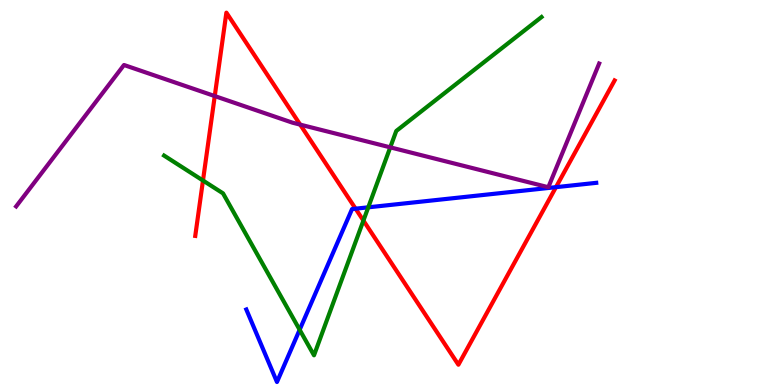[{'lines': ['blue', 'red'], 'intersections': [{'x': 4.59, 'y': 4.58}, {'x': 7.17, 'y': 5.14}]}, {'lines': ['green', 'red'], 'intersections': [{'x': 2.62, 'y': 5.31}, {'x': 4.69, 'y': 4.27}]}, {'lines': ['purple', 'red'], 'intersections': [{'x': 2.77, 'y': 7.5}, {'x': 3.87, 'y': 6.76}]}, {'lines': ['blue', 'green'], 'intersections': [{'x': 3.87, 'y': 1.43}, {'x': 4.75, 'y': 4.62}]}, {'lines': ['blue', 'purple'], 'intersections': []}, {'lines': ['green', 'purple'], 'intersections': [{'x': 5.04, 'y': 6.17}]}]